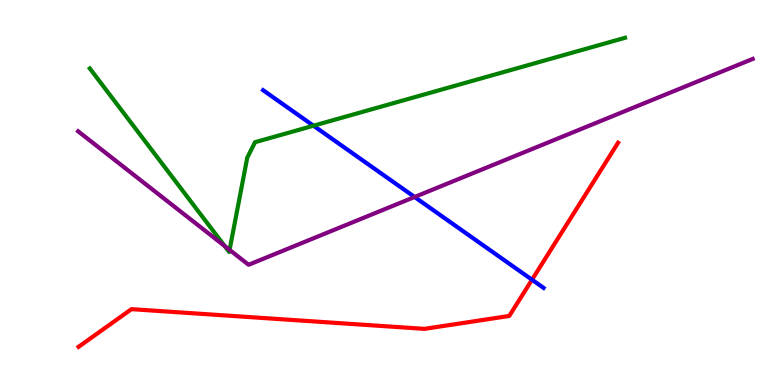[{'lines': ['blue', 'red'], 'intersections': [{'x': 6.86, 'y': 2.73}]}, {'lines': ['green', 'red'], 'intersections': []}, {'lines': ['purple', 'red'], 'intersections': []}, {'lines': ['blue', 'green'], 'intersections': [{'x': 4.04, 'y': 6.73}]}, {'lines': ['blue', 'purple'], 'intersections': [{'x': 5.35, 'y': 4.88}]}, {'lines': ['green', 'purple'], 'intersections': [{'x': 2.9, 'y': 3.61}, {'x': 2.96, 'y': 3.51}]}]